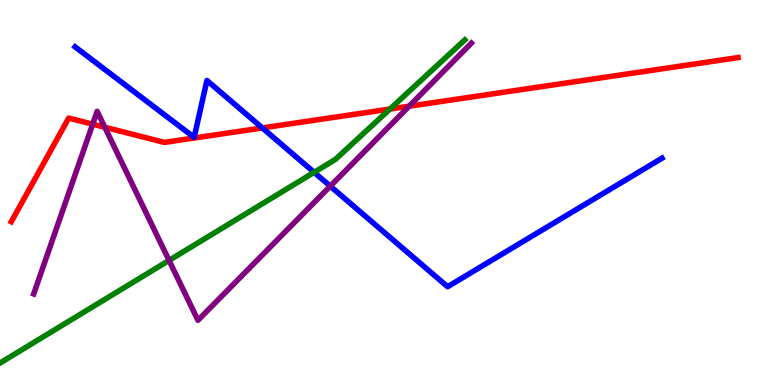[{'lines': ['blue', 'red'], 'intersections': [{'x': 3.38, 'y': 6.68}]}, {'lines': ['green', 'red'], 'intersections': [{'x': 5.03, 'y': 7.17}]}, {'lines': ['purple', 'red'], 'intersections': [{'x': 1.2, 'y': 6.77}, {'x': 1.35, 'y': 6.69}, {'x': 5.28, 'y': 7.24}]}, {'lines': ['blue', 'green'], 'intersections': [{'x': 4.05, 'y': 5.52}]}, {'lines': ['blue', 'purple'], 'intersections': [{'x': 4.26, 'y': 5.16}]}, {'lines': ['green', 'purple'], 'intersections': [{'x': 2.18, 'y': 3.24}]}]